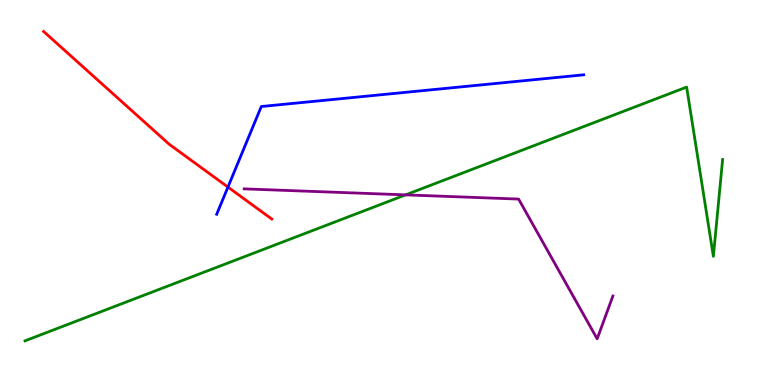[{'lines': ['blue', 'red'], 'intersections': [{'x': 2.94, 'y': 5.14}]}, {'lines': ['green', 'red'], 'intersections': []}, {'lines': ['purple', 'red'], 'intersections': []}, {'lines': ['blue', 'green'], 'intersections': []}, {'lines': ['blue', 'purple'], 'intersections': []}, {'lines': ['green', 'purple'], 'intersections': [{'x': 5.23, 'y': 4.94}]}]